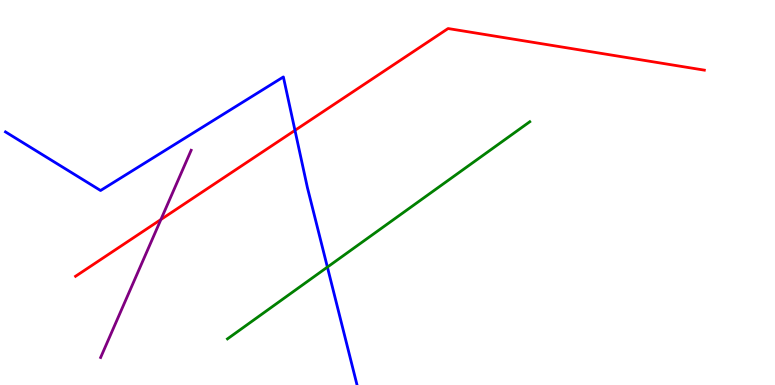[{'lines': ['blue', 'red'], 'intersections': [{'x': 3.81, 'y': 6.61}]}, {'lines': ['green', 'red'], 'intersections': []}, {'lines': ['purple', 'red'], 'intersections': [{'x': 2.08, 'y': 4.3}]}, {'lines': ['blue', 'green'], 'intersections': [{'x': 4.22, 'y': 3.06}]}, {'lines': ['blue', 'purple'], 'intersections': []}, {'lines': ['green', 'purple'], 'intersections': []}]